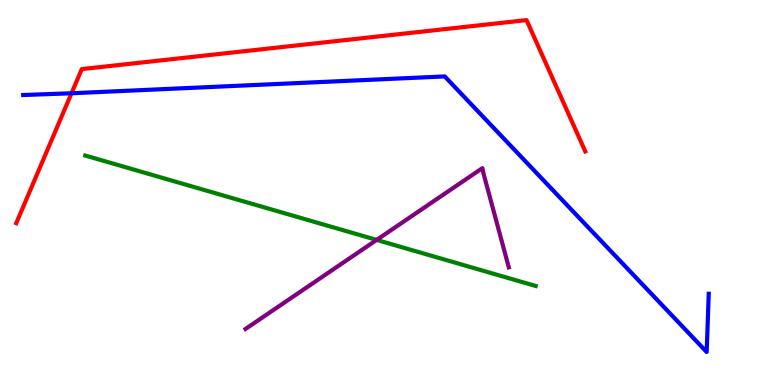[{'lines': ['blue', 'red'], 'intersections': [{'x': 0.923, 'y': 7.58}]}, {'lines': ['green', 'red'], 'intersections': []}, {'lines': ['purple', 'red'], 'intersections': []}, {'lines': ['blue', 'green'], 'intersections': []}, {'lines': ['blue', 'purple'], 'intersections': []}, {'lines': ['green', 'purple'], 'intersections': [{'x': 4.86, 'y': 3.77}]}]